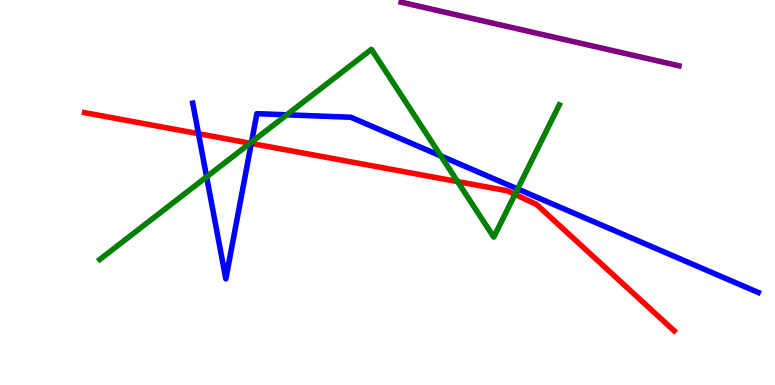[{'lines': ['blue', 'red'], 'intersections': [{'x': 2.56, 'y': 6.53}, {'x': 3.24, 'y': 6.27}]}, {'lines': ['green', 'red'], 'intersections': [{'x': 3.23, 'y': 6.28}, {'x': 5.9, 'y': 5.28}, {'x': 6.64, 'y': 4.95}]}, {'lines': ['purple', 'red'], 'intersections': []}, {'lines': ['blue', 'green'], 'intersections': [{'x': 2.67, 'y': 5.41}, {'x': 3.25, 'y': 6.31}, {'x': 3.7, 'y': 7.02}, {'x': 5.69, 'y': 5.95}, {'x': 6.68, 'y': 5.09}]}, {'lines': ['blue', 'purple'], 'intersections': []}, {'lines': ['green', 'purple'], 'intersections': []}]